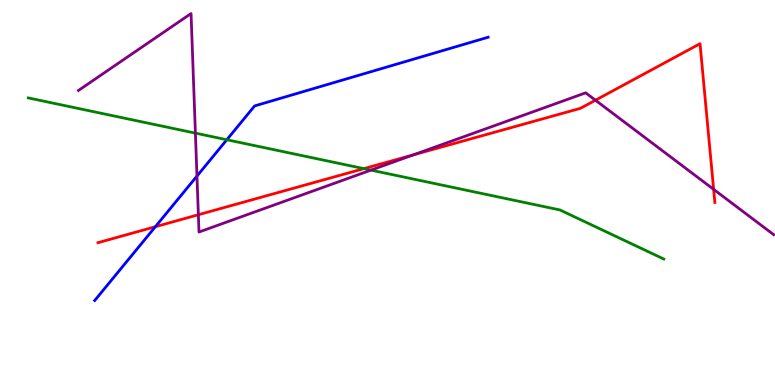[{'lines': ['blue', 'red'], 'intersections': [{'x': 2.0, 'y': 4.11}]}, {'lines': ['green', 'red'], 'intersections': [{'x': 4.7, 'y': 5.62}]}, {'lines': ['purple', 'red'], 'intersections': [{'x': 2.56, 'y': 4.42}, {'x': 5.33, 'y': 5.98}, {'x': 7.68, 'y': 7.4}, {'x': 9.21, 'y': 5.08}]}, {'lines': ['blue', 'green'], 'intersections': [{'x': 2.93, 'y': 6.37}]}, {'lines': ['blue', 'purple'], 'intersections': [{'x': 2.54, 'y': 5.43}]}, {'lines': ['green', 'purple'], 'intersections': [{'x': 2.52, 'y': 6.54}, {'x': 4.79, 'y': 5.58}]}]